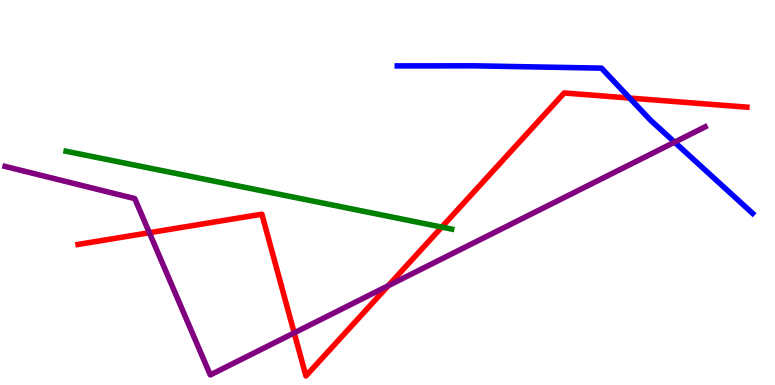[{'lines': ['blue', 'red'], 'intersections': [{'x': 8.12, 'y': 7.45}]}, {'lines': ['green', 'red'], 'intersections': [{'x': 5.7, 'y': 4.1}]}, {'lines': ['purple', 'red'], 'intersections': [{'x': 1.93, 'y': 3.96}, {'x': 3.8, 'y': 1.35}, {'x': 5.01, 'y': 2.58}]}, {'lines': ['blue', 'green'], 'intersections': []}, {'lines': ['blue', 'purple'], 'intersections': [{'x': 8.7, 'y': 6.31}]}, {'lines': ['green', 'purple'], 'intersections': []}]